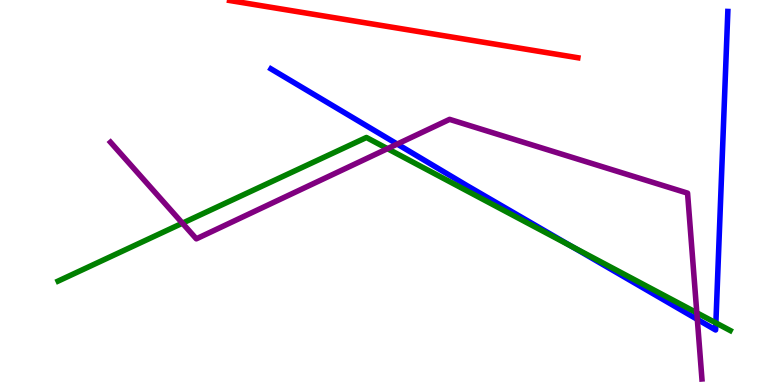[{'lines': ['blue', 'red'], 'intersections': []}, {'lines': ['green', 'red'], 'intersections': []}, {'lines': ['purple', 'red'], 'intersections': []}, {'lines': ['blue', 'green'], 'intersections': [{'x': 7.37, 'y': 3.6}, {'x': 9.24, 'y': 1.61}]}, {'lines': ['blue', 'purple'], 'intersections': [{'x': 5.13, 'y': 6.26}, {'x': 9.0, 'y': 1.7}]}, {'lines': ['green', 'purple'], 'intersections': [{'x': 2.35, 'y': 4.2}, {'x': 5.0, 'y': 6.14}, {'x': 8.99, 'y': 1.88}]}]